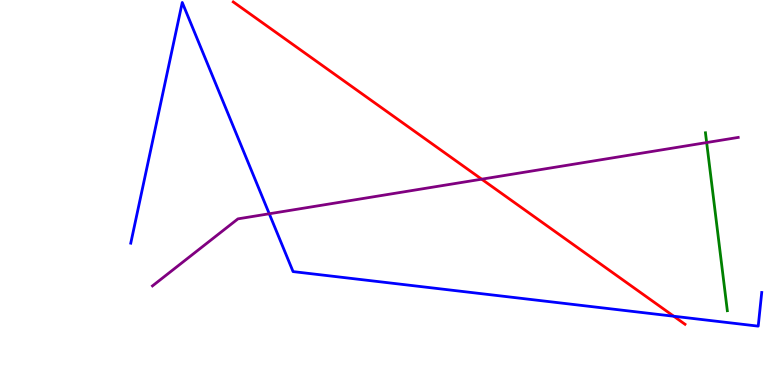[{'lines': ['blue', 'red'], 'intersections': [{'x': 8.69, 'y': 1.79}]}, {'lines': ['green', 'red'], 'intersections': []}, {'lines': ['purple', 'red'], 'intersections': [{'x': 6.22, 'y': 5.35}]}, {'lines': ['blue', 'green'], 'intersections': []}, {'lines': ['blue', 'purple'], 'intersections': [{'x': 3.47, 'y': 4.45}]}, {'lines': ['green', 'purple'], 'intersections': [{'x': 9.12, 'y': 6.3}]}]